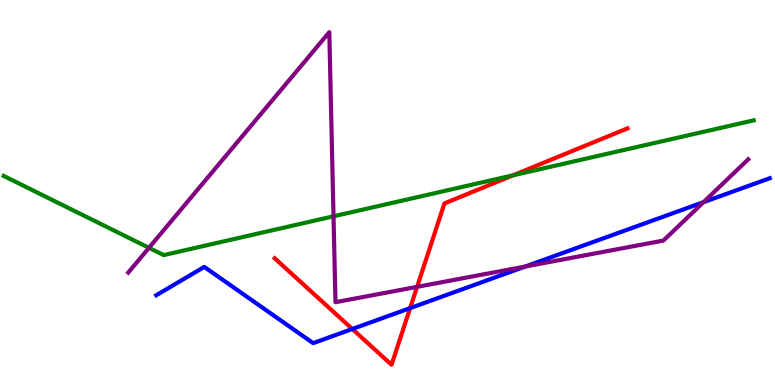[{'lines': ['blue', 'red'], 'intersections': [{'x': 4.55, 'y': 1.45}, {'x': 5.29, 'y': 2.0}]}, {'lines': ['green', 'red'], 'intersections': [{'x': 6.62, 'y': 5.45}]}, {'lines': ['purple', 'red'], 'intersections': [{'x': 5.38, 'y': 2.55}]}, {'lines': ['blue', 'green'], 'intersections': []}, {'lines': ['blue', 'purple'], 'intersections': [{'x': 6.78, 'y': 3.08}, {'x': 9.08, 'y': 4.75}]}, {'lines': ['green', 'purple'], 'intersections': [{'x': 1.92, 'y': 3.56}, {'x': 4.3, 'y': 4.38}]}]